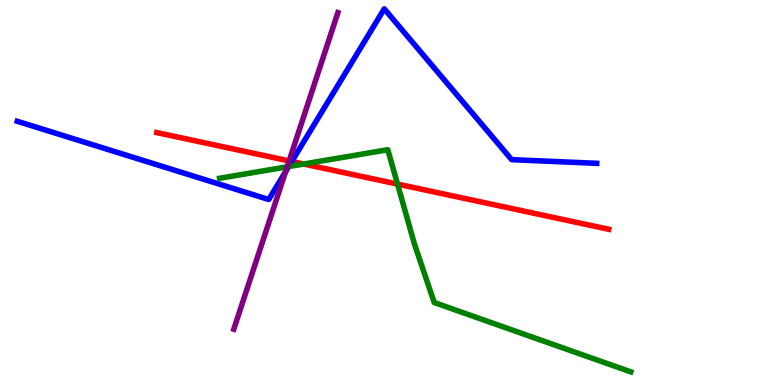[{'lines': ['blue', 'red'], 'intersections': [{'x': 3.77, 'y': 5.81}]}, {'lines': ['green', 'red'], 'intersections': [{'x': 3.92, 'y': 5.74}, {'x': 5.13, 'y': 5.22}]}, {'lines': ['purple', 'red'], 'intersections': [{'x': 3.73, 'y': 5.82}]}, {'lines': ['blue', 'green'], 'intersections': [{'x': 3.73, 'y': 5.67}]}, {'lines': ['blue', 'purple'], 'intersections': [{'x': 3.68, 'y': 5.54}]}, {'lines': ['green', 'purple'], 'intersections': [{'x': 3.71, 'y': 5.67}]}]